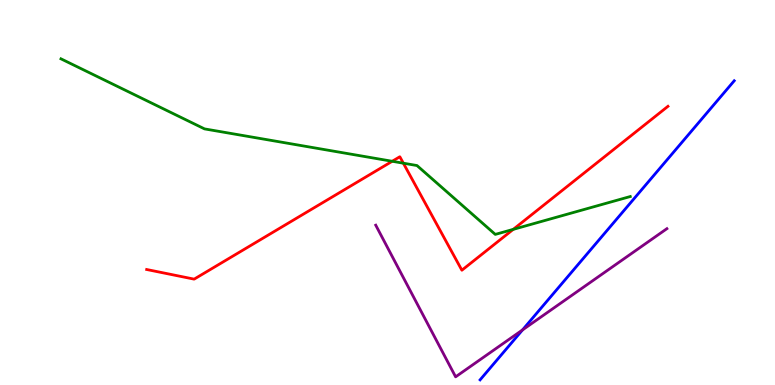[{'lines': ['blue', 'red'], 'intersections': []}, {'lines': ['green', 'red'], 'intersections': [{'x': 5.06, 'y': 5.81}, {'x': 5.2, 'y': 5.76}, {'x': 6.62, 'y': 4.04}]}, {'lines': ['purple', 'red'], 'intersections': []}, {'lines': ['blue', 'green'], 'intersections': []}, {'lines': ['blue', 'purple'], 'intersections': [{'x': 6.74, 'y': 1.43}]}, {'lines': ['green', 'purple'], 'intersections': []}]